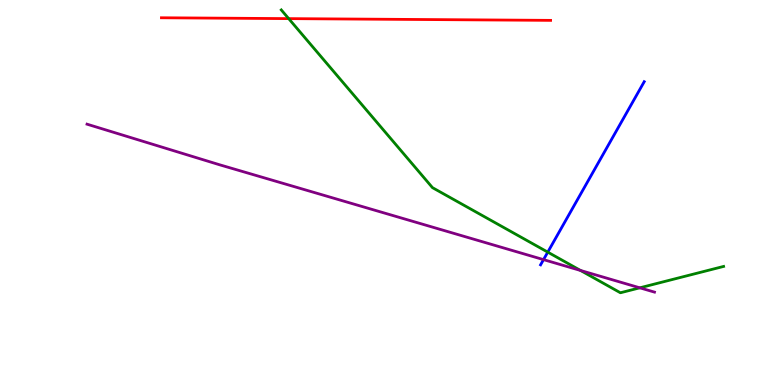[{'lines': ['blue', 'red'], 'intersections': []}, {'lines': ['green', 'red'], 'intersections': [{'x': 3.73, 'y': 9.52}]}, {'lines': ['purple', 'red'], 'intersections': []}, {'lines': ['blue', 'green'], 'intersections': [{'x': 7.07, 'y': 3.45}]}, {'lines': ['blue', 'purple'], 'intersections': [{'x': 7.01, 'y': 3.26}]}, {'lines': ['green', 'purple'], 'intersections': [{'x': 7.49, 'y': 2.97}, {'x': 8.26, 'y': 2.52}]}]